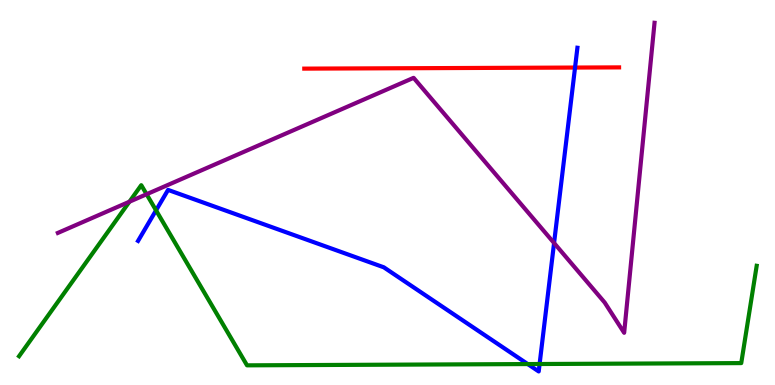[{'lines': ['blue', 'red'], 'intersections': [{'x': 7.42, 'y': 8.25}]}, {'lines': ['green', 'red'], 'intersections': []}, {'lines': ['purple', 'red'], 'intersections': []}, {'lines': ['blue', 'green'], 'intersections': [{'x': 2.01, 'y': 4.54}, {'x': 6.81, 'y': 0.544}, {'x': 6.96, 'y': 0.545}]}, {'lines': ['blue', 'purple'], 'intersections': [{'x': 7.15, 'y': 3.69}]}, {'lines': ['green', 'purple'], 'intersections': [{'x': 1.67, 'y': 4.76}, {'x': 1.89, 'y': 4.95}]}]